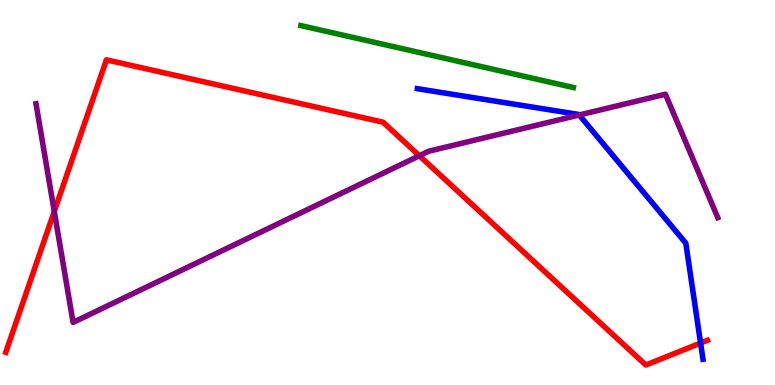[{'lines': ['blue', 'red'], 'intersections': [{'x': 9.04, 'y': 1.09}]}, {'lines': ['green', 'red'], 'intersections': []}, {'lines': ['purple', 'red'], 'intersections': [{'x': 0.7, 'y': 4.51}, {'x': 5.41, 'y': 5.95}]}, {'lines': ['blue', 'green'], 'intersections': []}, {'lines': ['blue', 'purple'], 'intersections': [{'x': 7.47, 'y': 7.01}]}, {'lines': ['green', 'purple'], 'intersections': []}]